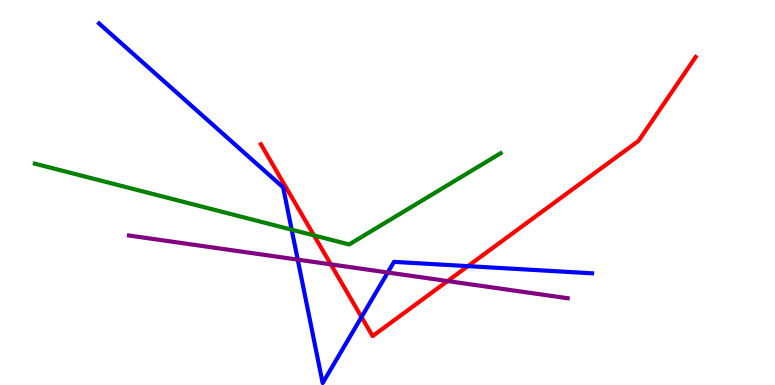[{'lines': ['blue', 'red'], 'intersections': [{'x': 4.66, 'y': 1.77}, {'x': 6.04, 'y': 3.09}]}, {'lines': ['green', 'red'], 'intersections': [{'x': 4.05, 'y': 3.89}]}, {'lines': ['purple', 'red'], 'intersections': [{'x': 4.27, 'y': 3.13}, {'x': 5.78, 'y': 2.7}]}, {'lines': ['blue', 'green'], 'intersections': [{'x': 3.76, 'y': 4.03}]}, {'lines': ['blue', 'purple'], 'intersections': [{'x': 3.84, 'y': 3.26}, {'x': 5.0, 'y': 2.92}]}, {'lines': ['green', 'purple'], 'intersections': []}]